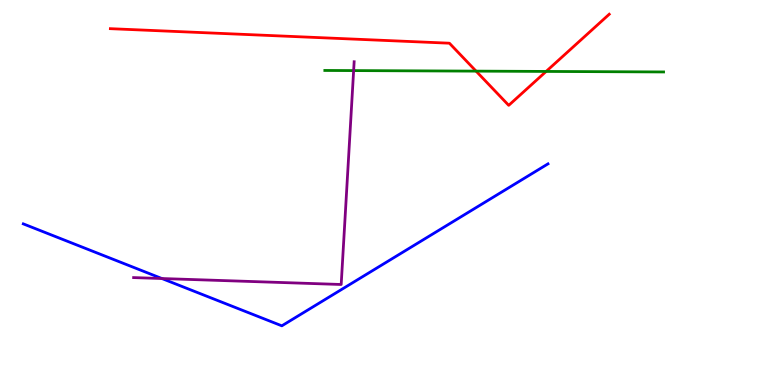[{'lines': ['blue', 'red'], 'intersections': []}, {'lines': ['green', 'red'], 'intersections': [{'x': 6.14, 'y': 8.15}, {'x': 7.05, 'y': 8.14}]}, {'lines': ['purple', 'red'], 'intersections': []}, {'lines': ['blue', 'green'], 'intersections': []}, {'lines': ['blue', 'purple'], 'intersections': [{'x': 2.09, 'y': 2.77}]}, {'lines': ['green', 'purple'], 'intersections': [{'x': 4.56, 'y': 8.17}]}]